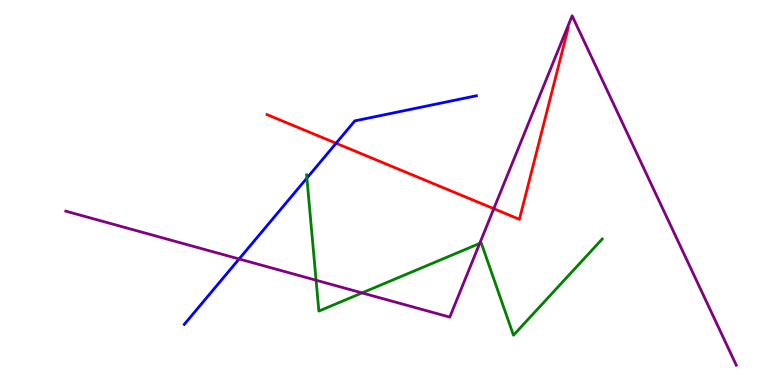[{'lines': ['blue', 'red'], 'intersections': [{'x': 4.34, 'y': 6.28}]}, {'lines': ['green', 'red'], 'intersections': []}, {'lines': ['purple', 'red'], 'intersections': [{'x': 6.37, 'y': 4.58}]}, {'lines': ['blue', 'green'], 'intersections': [{'x': 3.96, 'y': 5.37}]}, {'lines': ['blue', 'purple'], 'intersections': [{'x': 3.09, 'y': 3.27}]}, {'lines': ['green', 'purple'], 'intersections': [{'x': 4.08, 'y': 2.72}, {'x': 4.67, 'y': 2.39}, {'x': 6.19, 'y': 3.68}]}]